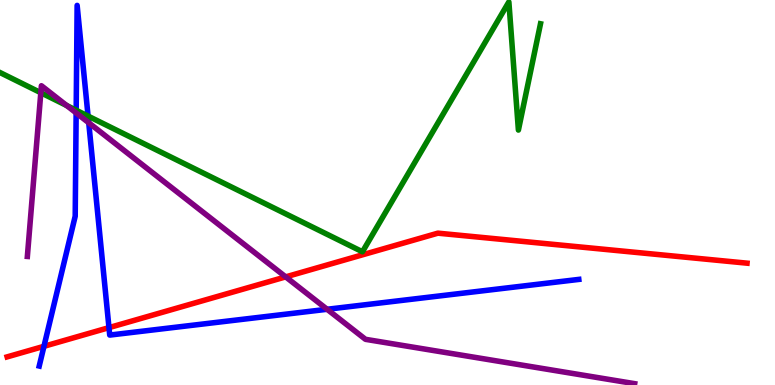[{'lines': ['blue', 'red'], 'intersections': [{'x': 0.567, 'y': 1.01}, {'x': 1.41, 'y': 1.49}]}, {'lines': ['green', 'red'], 'intersections': []}, {'lines': ['purple', 'red'], 'intersections': [{'x': 3.69, 'y': 2.81}]}, {'lines': ['blue', 'green'], 'intersections': [{'x': 0.983, 'y': 7.14}, {'x': 1.14, 'y': 6.98}]}, {'lines': ['blue', 'purple'], 'intersections': [{'x': 0.983, 'y': 7.07}, {'x': 1.15, 'y': 6.81}, {'x': 4.22, 'y': 1.97}]}, {'lines': ['green', 'purple'], 'intersections': [{'x': 0.527, 'y': 7.59}, {'x': 0.861, 'y': 7.26}]}]